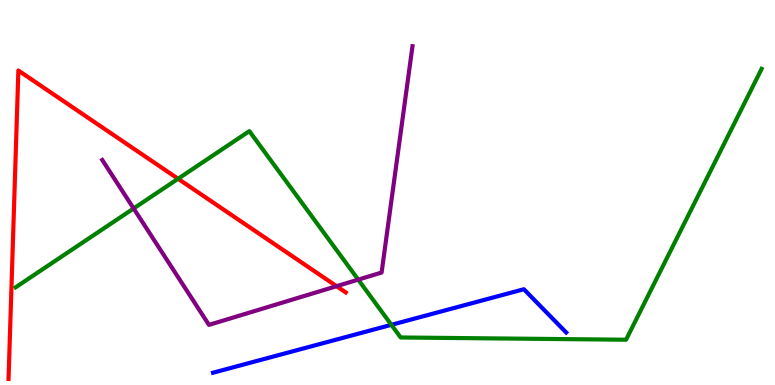[{'lines': ['blue', 'red'], 'intersections': []}, {'lines': ['green', 'red'], 'intersections': [{'x': 2.3, 'y': 5.36}]}, {'lines': ['purple', 'red'], 'intersections': [{'x': 4.34, 'y': 2.57}]}, {'lines': ['blue', 'green'], 'intersections': [{'x': 5.05, 'y': 1.56}]}, {'lines': ['blue', 'purple'], 'intersections': []}, {'lines': ['green', 'purple'], 'intersections': [{'x': 1.72, 'y': 4.59}, {'x': 4.62, 'y': 2.74}]}]